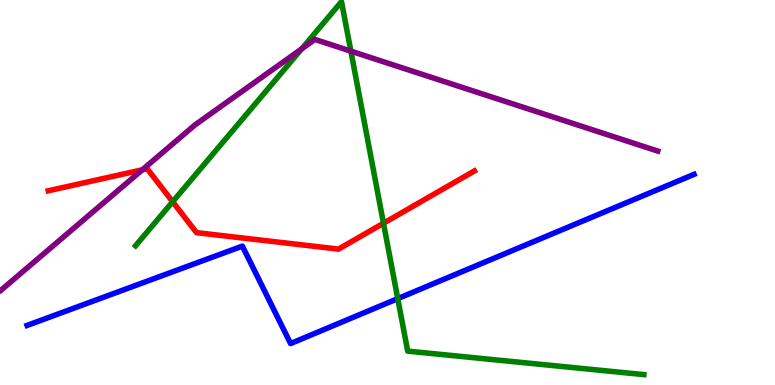[{'lines': ['blue', 'red'], 'intersections': []}, {'lines': ['green', 'red'], 'intersections': [{'x': 2.23, 'y': 4.76}, {'x': 4.95, 'y': 4.2}]}, {'lines': ['purple', 'red'], 'intersections': [{'x': 1.84, 'y': 5.59}]}, {'lines': ['blue', 'green'], 'intersections': [{'x': 5.13, 'y': 2.24}]}, {'lines': ['blue', 'purple'], 'intersections': []}, {'lines': ['green', 'purple'], 'intersections': [{'x': 3.89, 'y': 8.73}, {'x': 4.53, 'y': 8.67}]}]